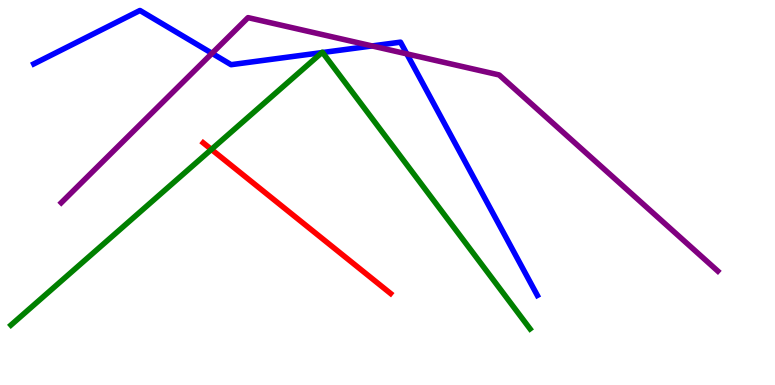[{'lines': ['blue', 'red'], 'intersections': []}, {'lines': ['green', 'red'], 'intersections': [{'x': 2.73, 'y': 6.12}]}, {'lines': ['purple', 'red'], 'intersections': []}, {'lines': ['blue', 'green'], 'intersections': [{'x': 4.15, 'y': 8.63}, {'x': 4.16, 'y': 8.64}]}, {'lines': ['blue', 'purple'], 'intersections': [{'x': 2.74, 'y': 8.61}, {'x': 4.8, 'y': 8.81}, {'x': 5.25, 'y': 8.6}]}, {'lines': ['green', 'purple'], 'intersections': []}]